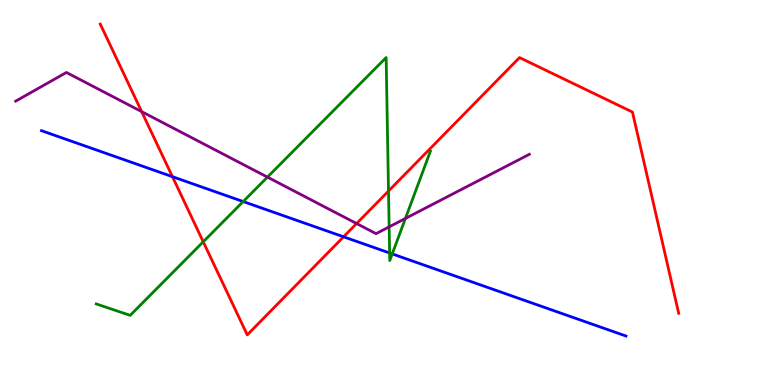[{'lines': ['blue', 'red'], 'intersections': [{'x': 2.23, 'y': 5.41}, {'x': 4.43, 'y': 3.85}]}, {'lines': ['green', 'red'], 'intersections': [{'x': 2.62, 'y': 3.72}, {'x': 5.01, 'y': 5.04}]}, {'lines': ['purple', 'red'], 'intersections': [{'x': 1.83, 'y': 7.1}, {'x': 4.6, 'y': 4.19}]}, {'lines': ['blue', 'green'], 'intersections': [{'x': 3.14, 'y': 4.77}, {'x': 5.03, 'y': 3.43}, {'x': 5.06, 'y': 3.41}]}, {'lines': ['blue', 'purple'], 'intersections': []}, {'lines': ['green', 'purple'], 'intersections': [{'x': 3.45, 'y': 5.4}, {'x': 5.02, 'y': 4.11}, {'x': 5.23, 'y': 4.33}]}]